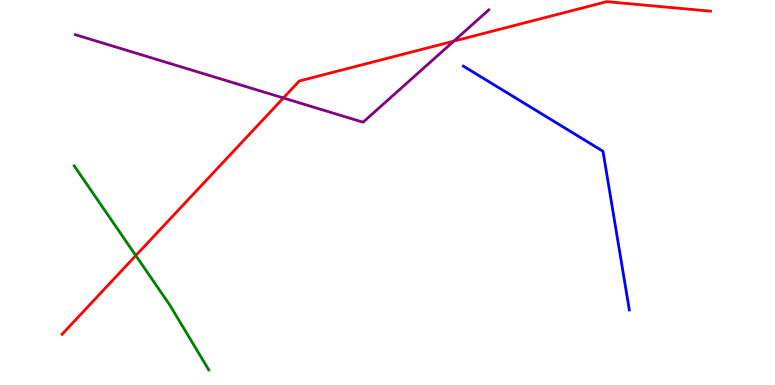[{'lines': ['blue', 'red'], 'intersections': []}, {'lines': ['green', 'red'], 'intersections': [{'x': 1.75, 'y': 3.36}]}, {'lines': ['purple', 'red'], 'intersections': [{'x': 3.66, 'y': 7.46}, {'x': 5.86, 'y': 8.93}]}, {'lines': ['blue', 'green'], 'intersections': []}, {'lines': ['blue', 'purple'], 'intersections': []}, {'lines': ['green', 'purple'], 'intersections': []}]